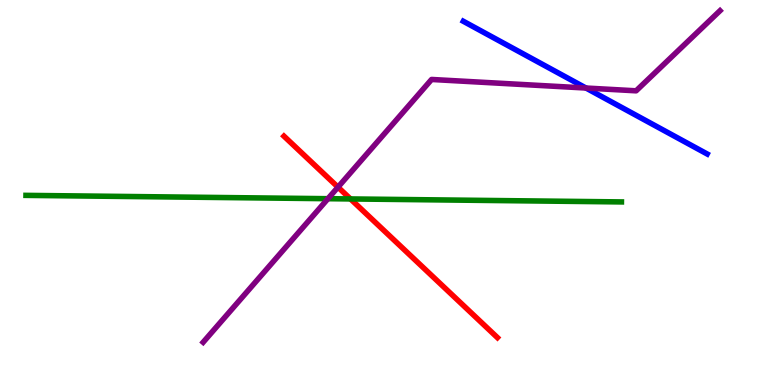[{'lines': ['blue', 'red'], 'intersections': []}, {'lines': ['green', 'red'], 'intersections': [{'x': 4.52, 'y': 4.83}]}, {'lines': ['purple', 'red'], 'intersections': [{'x': 4.36, 'y': 5.14}]}, {'lines': ['blue', 'green'], 'intersections': []}, {'lines': ['blue', 'purple'], 'intersections': [{'x': 7.56, 'y': 7.71}]}, {'lines': ['green', 'purple'], 'intersections': [{'x': 4.23, 'y': 4.84}]}]